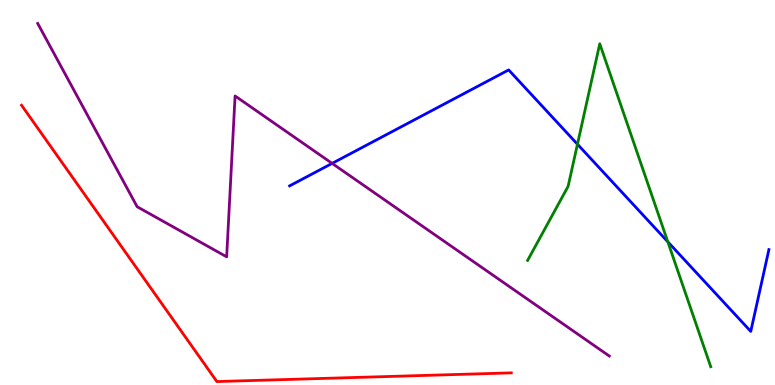[{'lines': ['blue', 'red'], 'intersections': []}, {'lines': ['green', 'red'], 'intersections': []}, {'lines': ['purple', 'red'], 'intersections': []}, {'lines': ['blue', 'green'], 'intersections': [{'x': 7.45, 'y': 6.25}, {'x': 8.62, 'y': 3.72}]}, {'lines': ['blue', 'purple'], 'intersections': [{'x': 4.29, 'y': 5.76}]}, {'lines': ['green', 'purple'], 'intersections': []}]